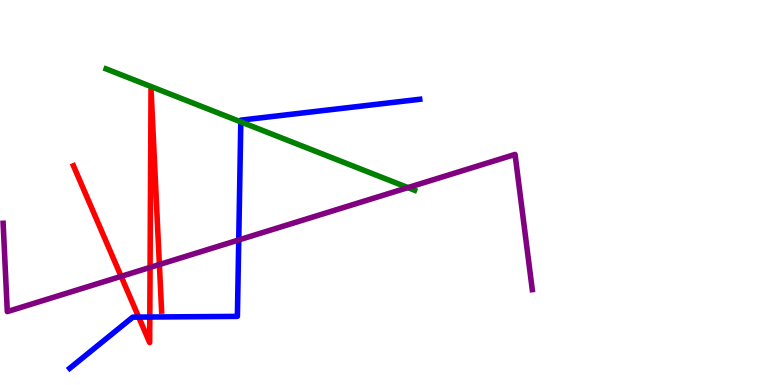[{'lines': ['blue', 'red'], 'intersections': [{'x': 1.79, 'y': 1.76}, {'x': 1.93, 'y': 1.77}]}, {'lines': ['green', 'red'], 'intersections': []}, {'lines': ['purple', 'red'], 'intersections': [{'x': 1.56, 'y': 2.82}, {'x': 1.94, 'y': 3.05}, {'x': 2.06, 'y': 3.13}]}, {'lines': ['blue', 'green'], 'intersections': [{'x': 3.11, 'y': 6.83}]}, {'lines': ['blue', 'purple'], 'intersections': [{'x': 3.08, 'y': 3.77}]}, {'lines': ['green', 'purple'], 'intersections': [{'x': 5.26, 'y': 5.13}]}]